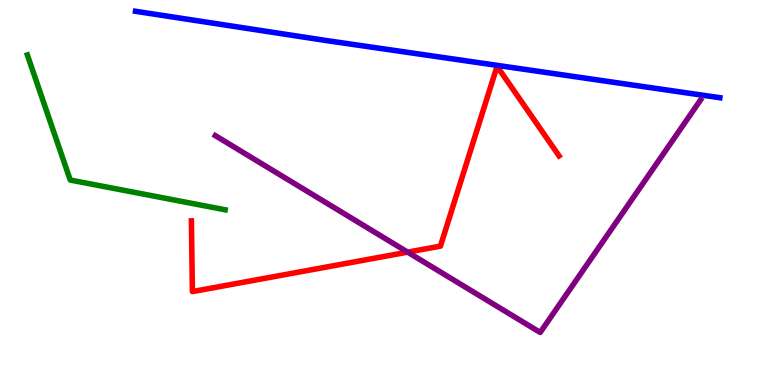[{'lines': ['blue', 'red'], 'intersections': []}, {'lines': ['green', 'red'], 'intersections': []}, {'lines': ['purple', 'red'], 'intersections': [{'x': 5.26, 'y': 3.45}]}, {'lines': ['blue', 'green'], 'intersections': []}, {'lines': ['blue', 'purple'], 'intersections': []}, {'lines': ['green', 'purple'], 'intersections': []}]